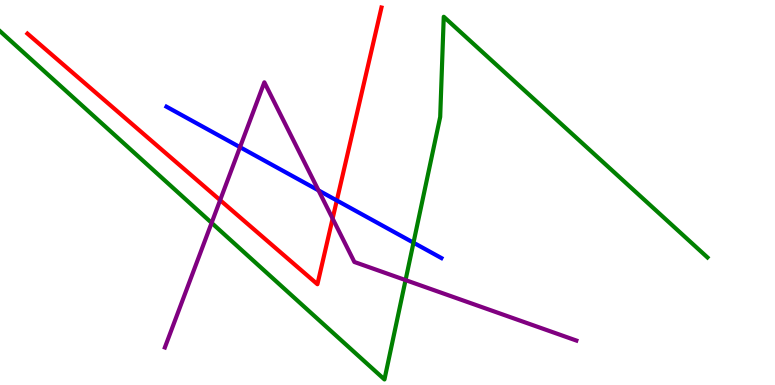[{'lines': ['blue', 'red'], 'intersections': [{'x': 4.35, 'y': 4.79}]}, {'lines': ['green', 'red'], 'intersections': []}, {'lines': ['purple', 'red'], 'intersections': [{'x': 2.84, 'y': 4.8}, {'x': 4.29, 'y': 4.32}]}, {'lines': ['blue', 'green'], 'intersections': [{'x': 5.34, 'y': 3.7}]}, {'lines': ['blue', 'purple'], 'intersections': [{'x': 3.1, 'y': 6.18}, {'x': 4.11, 'y': 5.05}]}, {'lines': ['green', 'purple'], 'intersections': [{'x': 2.73, 'y': 4.21}, {'x': 5.23, 'y': 2.72}]}]